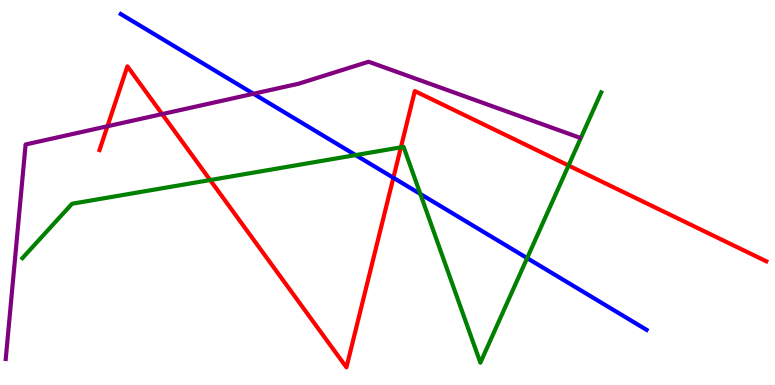[{'lines': ['blue', 'red'], 'intersections': [{'x': 5.08, 'y': 5.38}]}, {'lines': ['green', 'red'], 'intersections': [{'x': 2.71, 'y': 5.32}, {'x': 5.17, 'y': 6.17}, {'x': 7.34, 'y': 5.7}]}, {'lines': ['purple', 'red'], 'intersections': [{'x': 1.39, 'y': 6.72}, {'x': 2.09, 'y': 7.04}]}, {'lines': ['blue', 'green'], 'intersections': [{'x': 4.59, 'y': 5.97}, {'x': 5.42, 'y': 4.96}, {'x': 6.8, 'y': 3.3}]}, {'lines': ['blue', 'purple'], 'intersections': [{'x': 3.27, 'y': 7.56}]}, {'lines': ['green', 'purple'], 'intersections': []}]